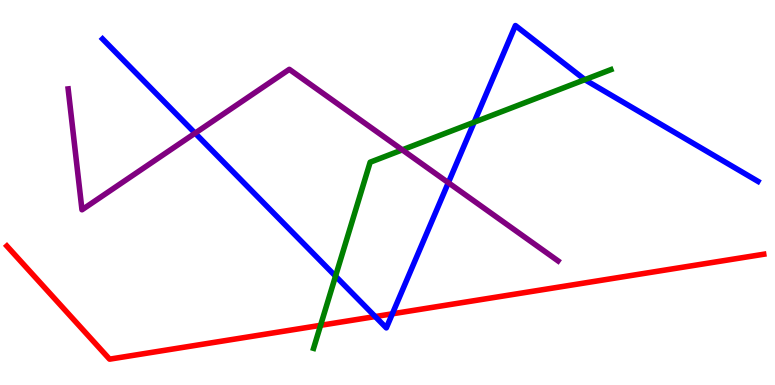[{'lines': ['blue', 'red'], 'intersections': [{'x': 4.84, 'y': 1.78}, {'x': 5.06, 'y': 1.85}]}, {'lines': ['green', 'red'], 'intersections': [{'x': 4.14, 'y': 1.55}]}, {'lines': ['purple', 'red'], 'intersections': []}, {'lines': ['blue', 'green'], 'intersections': [{'x': 4.33, 'y': 2.83}, {'x': 6.12, 'y': 6.83}, {'x': 7.55, 'y': 7.93}]}, {'lines': ['blue', 'purple'], 'intersections': [{'x': 2.52, 'y': 6.54}, {'x': 5.78, 'y': 5.25}]}, {'lines': ['green', 'purple'], 'intersections': [{'x': 5.19, 'y': 6.11}]}]